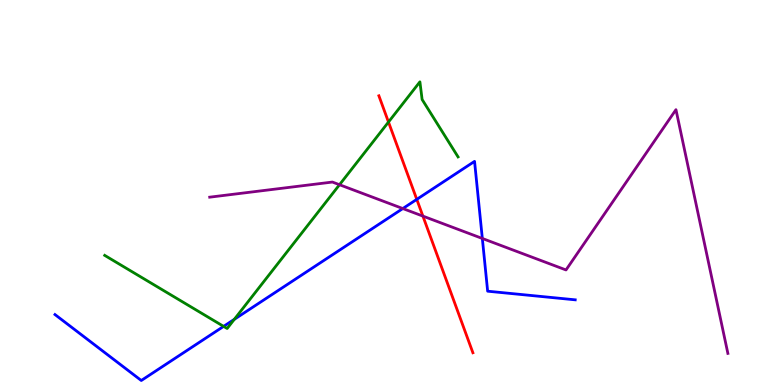[{'lines': ['blue', 'red'], 'intersections': [{'x': 5.38, 'y': 4.82}]}, {'lines': ['green', 'red'], 'intersections': [{'x': 5.01, 'y': 6.83}]}, {'lines': ['purple', 'red'], 'intersections': [{'x': 5.46, 'y': 4.39}]}, {'lines': ['blue', 'green'], 'intersections': [{'x': 2.89, 'y': 1.52}, {'x': 3.02, 'y': 1.71}]}, {'lines': ['blue', 'purple'], 'intersections': [{'x': 5.2, 'y': 4.58}, {'x': 6.22, 'y': 3.81}]}, {'lines': ['green', 'purple'], 'intersections': [{'x': 4.38, 'y': 5.2}]}]